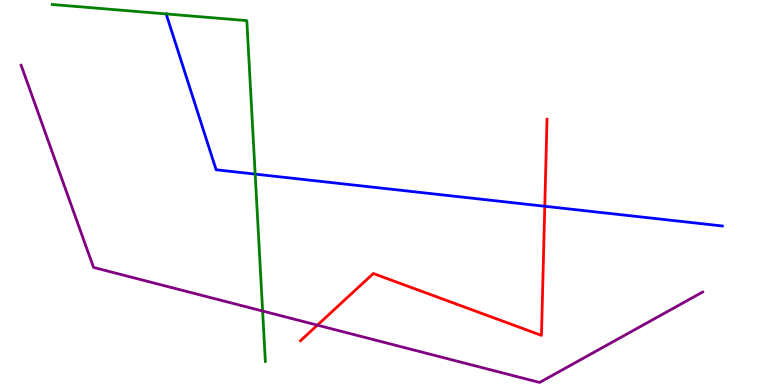[{'lines': ['blue', 'red'], 'intersections': [{'x': 7.03, 'y': 4.64}]}, {'lines': ['green', 'red'], 'intersections': []}, {'lines': ['purple', 'red'], 'intersections': [{'x': 4.1, 'y': 1.55}]}, {'lines': ['blue', 'green'], 'intersections': [{'x': 2.14, 'y': 9.64}, {'x': 3.29, 'y': 5.48}]}, {'lines': ['blue', 'purple'], 'intersections': []}, {'lines': ['green', 'purple'], 'intersections': [{'x': 3.39, 'y': 1.92}]}]